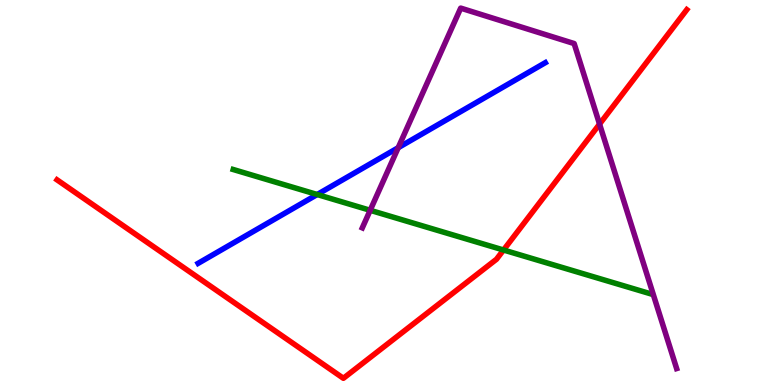[{'lines': ['blue', 'red'], 'intersections': []}, {'lines': ['green', 'red'], 'intersections': [{'x': 6.5, 'y': 3.51}]}, {'lines': ['purple', 'red'], 'intersections': [{'x': 7.74, 'y': 6.78}]}, {'lines': ['blue', 'green'], 'intersections': [{'x': 4.09, 'y': 4.95}]}, {'lines': ['blue', 'purple'], 'intersections': [{'x': 5.14, 'y': 6.16}]}, {'lines': ['green', 'purple'], 'intersections': [{'x': 4.78, 'y': 4.54}]}]